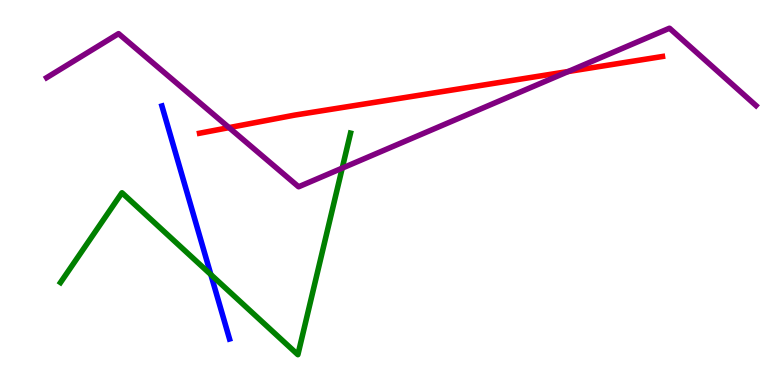[{'lines': ['blue', 'red'], 'intersections': []}, {'lines': ['green', 'red'], 'intersections': []}, {'lines': ['purple', 'red'], 'intersections': [{'x': 2.96, 'y': 6.69}, {'x': 7.33, 'y': 8.14}]}, {'lines': ['blue', 'green'], 'intersections': [{'x': 2.72, 'y': 2.87}]}, {'lines': ['blue', 'purple'], 'intersections': []}, {'lines': ['green', 'purple'], 'intersections': [{'x': 4.42, 'y': 5.63}]}]